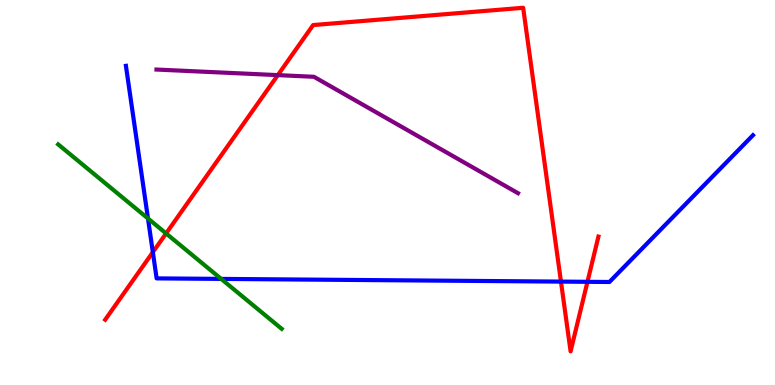[{'lines': ['blue', 'red'], 'intersections': [{'x': 1.97, 'y': 3.45}, {'x': 7.24, 'y': 2.69}, {'x': 7.58, 'y': 2.68}]}, {'lines': ['green', 'red'], 'intersections': [{'x': 2.14, 'y': 3.94}]}, {'lines': ['purple', 'red'], 'intersections': [{'x': 3.58, 'y': 8.05}]}, {'lines': ['blue', 'green'], 'intersections': [{'x': 1.91, 'y': 4.32}, {'x': 2.85, 'y': 2.76}]}, {'lines': ['blue', 'purple'], 'intersections': []}, {'lines': ['green', 'purple'], 'intersections': []}]